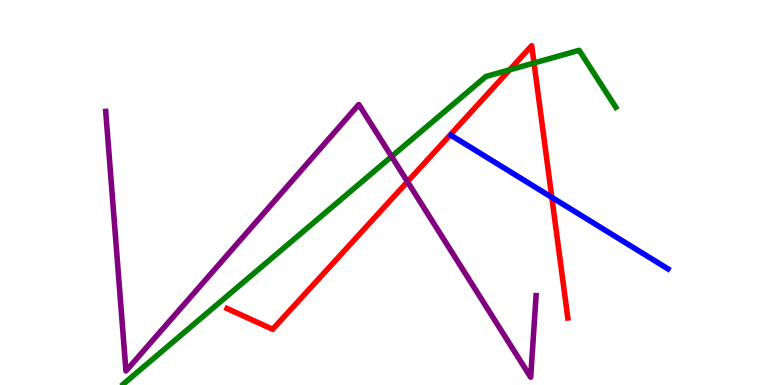[{'lines': ['blue', 'red'], 'intersections': [{'x': 7.12, 'y': 4.87}]}, {'lines': ['green', 'red'], 'intersections': [{'x': 6.58, 'y': 8.19}, {'x': 6.89, 'y': 8.36}]}, {'lines': ['purple', 'red'], 'intersections': [{'x': 5.26, 'y': 5.28}]}, {'lines': ['blue', 'green'], 'intersections': []}, {'lines': ['blue', 'purple'], 'intersections': []}, {'lines': ['green', 'purple'], 'intersections': [{'x': 5.05, 'y': 5.93}]}]